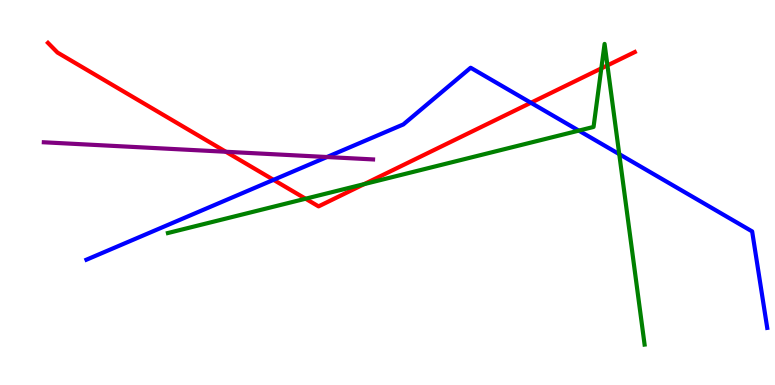[{'lines': ['blue', 'red'], 'intersections': [{'x': 3.53, 'y': 5.33}, {'x': 6.85, 'y': 7.33}]}, {'lines': ['green', 'red'], 'intersections': [{'x': 3.94, 'y': 4.84}, {'x': 4.7, 'y': 5.22}, {'x': 7.76, 'y': 8.22}, {'x': 7.84, 'y': 8.3}]}, {'lines': ['purple', 'red'], 'intersections': [{'x': 2.91, 'y': 6.06}]}, {'lines': ['blue', 'green'], 'intersections': [{'x': 7.47, 'y': 6.61}, {'x': 7.99, 'y': 6.0}]}, {'lines': ['blue', 'purple'], 'intersections': [{'x': 4.22, 'y': 5.92}]}, {'lines': ['green', 'purple'], 'intersections': []}]